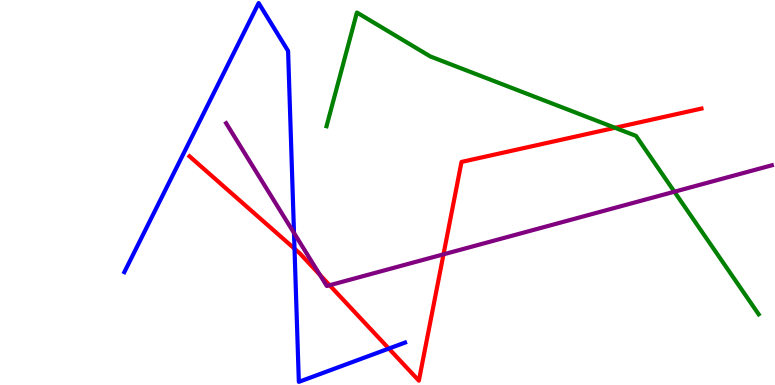[{'lines': ['blue', 'red'], 'intersections': [{'x': 3.8, 'y': 3.54}, {'x': 5.02, 'y': 0.946}]}, {'lines': ['green', 'red'], 'intersections': [{'x': 7.94, 'y': 6.68}]}, {'lines': ['purple', 'red'], 'intersections': [{'x': 4.13, 'y': 2.86}, {'x': 4.25, 'y': 2.59}, {'x': 5.72, 'y': 3.39}]}, {'lines': ['blue', 'green'], 'intersections': []}, {'lines': ['blue', 'purple'], 'intersections': [{'x': 3.79, 'y': 3.95}]}, {'lines': ['green', 'purple'], 'intersections': [{'x': 8.7, 'y': 5.02}]}]